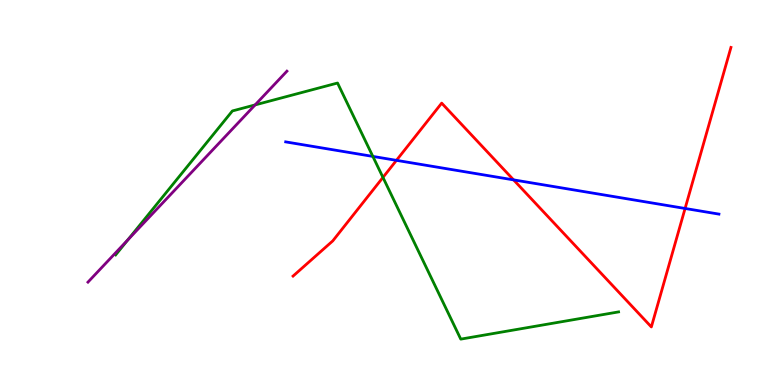[{'lines': ['blue', 'red'], 'intersections': [{'x': 5.12, 'y': 5.84}, {'x': 6.63, 'y': 5.33}, {'x': 8.84, 'y': 4.59}]}, {'lines': ['green', 'red'], 'intersections': [{'x': 4.94, 'y': 5.39}]}, {'lines': ['purple', 'red'], 'intersections': []}, {'lines': ['blue', 'green'], 'intersections': [{'x': 4.81, 'y': 5.94}]}, {'lines': ['blue', 'purple'], 'intersections': []}, {'lines': ['green', 'purple'], 'intersections': [{'x': 1.65, 'y': 3.77}, {'x': 3.29, 'y': 7.28}]}]